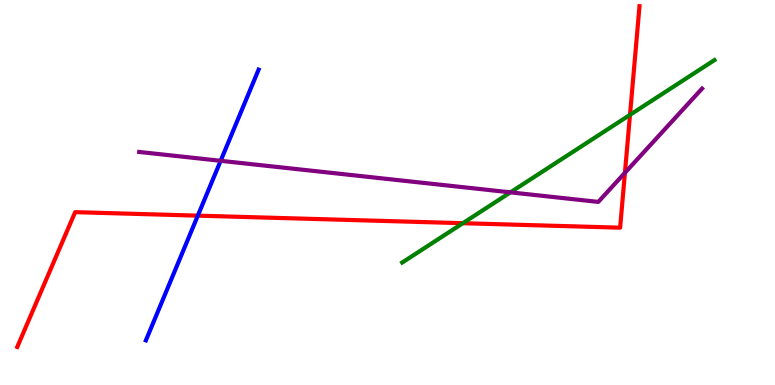[{'lines': ['blue', 'red'], 'intersections': [{'x': 2.55, 'y': 4.4}]}, {'lines': ['green', 'red'], 'intersections': [{'x': 5.97, 'y': 4.2}, {'x': 8.13, 'y': 7.02}]}, {'lines': ['purple', 'red'], 'intersections': [{'x': 8.06, 'y': 5.51}]}, {'lines': ['blue', 'green'], 'intersections': []}, {'lines': ['blue', 'purple'], 'intersections': [{'x': 2.85, 'y': 5.82}]}, {'lines': ['green', 'purple'], 'intersections': [{'x': 6.59, 'y': 5.0}]}]